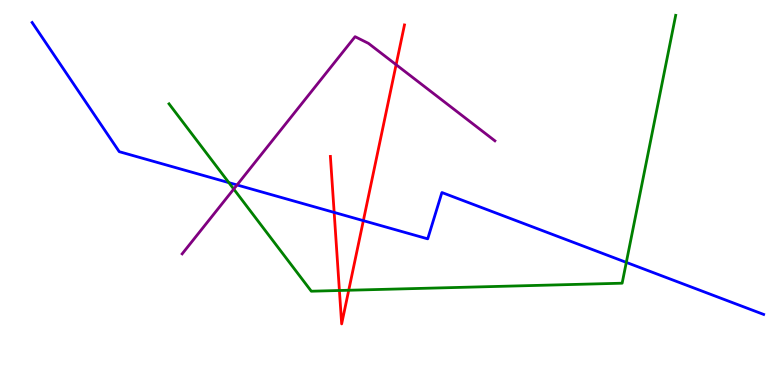[{'lines': ['blue', 'red'], 'intersections': [{'x': 4.31, 'y': 4.48}, {'x': 4.69, 'y': 4.27}]}, {'lines': ['green', 'red'], 'intersections': [{'x': 4.38, 'y': 2.45}, {'x': 4.5, 'y': 2.46}]}, {'lines': ['purple', 'red'], 'intersections': [{'x': 5.11, 'y': 8.32}]}, {'lines': ['blue', 'green'], 'intersections': [{'x': 2.95, 'y': 5.26}, {'x': 8.08, 'y': 3.18}]}, {'lines': ['blue', 'purple'], 'intersections': [{'x': 3.06, 'y': 5.2}]}, {'lines': ['green', 'purple'], 'intersections': [{'x': 3.02, 'y': 5.09}]}]